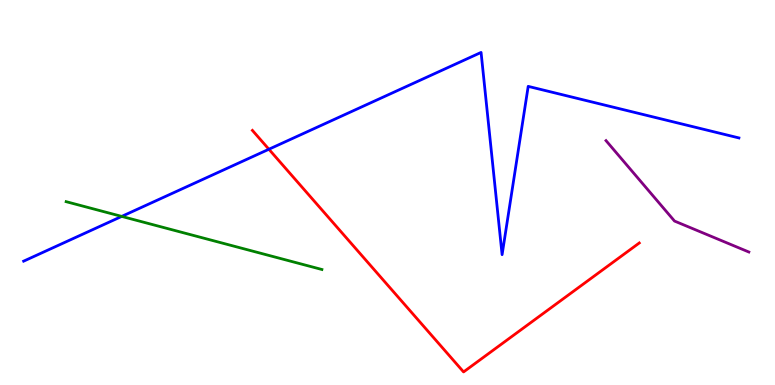[{'lines': ['blue', 'red'], 'intersections': [{'x': 3.47, 'y': 6.12}]}, {'lines': ['green', 'red'], 'intersections': []}, {'lines': ['purple', 'red'], 'intersections': []}, {'lines': ['blue', 'green'], 'intersections': [{'x': 1.57, 'y': 4.38}]}, {'lines': ['blue', 'purple'], 'intersections': []}, {'lines': ['green', 'purple'], 'intersections': []}]